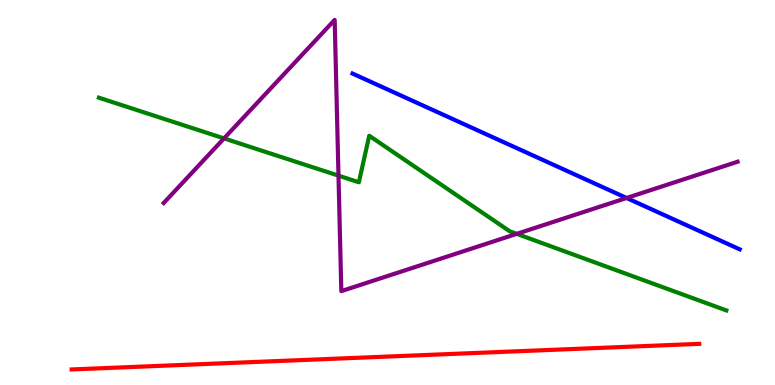[{'lines': ['blue', 'red'], 'intersections': []}, {'lines': ['green', 'red'], 'intersections': []}, {'lines': ['purple', 'red'], 'intersections': []}, {'lines': ['blue', 'green'], 'intersections': []}, {'lines': ['blue', 'purple'], 'intersections': [{'x': 8.09, 'y': 4.86}]}, {'lines': ['green', 'purple'], 'intersections': [{'x': 2.89, 'y': 6.41}, {'x': 4.37, 'y': 5.44}, {'x': 6.67, 'y': 3.93}]}]